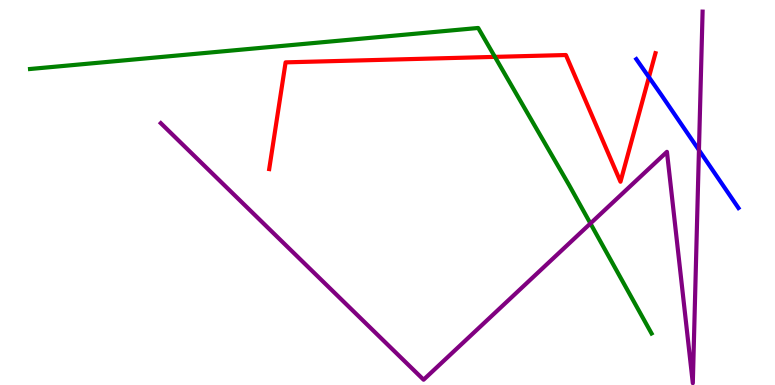[{'lines': ['blue', 'red'], 'intersections': [{'x': 8.37, 'y': 7.99}]}, {'lines': ['green', 'red'], 'intersections': [{'x': 6.39, 'y': 8.52}]}, {'lines': ['purple', 'red'], 'intersections': []}, {'lines': ['blue', 'green'], 'intersections': []}, {'lines': ['blue', 'purple'], 'intersections': [{'x': 9.02, 'y': 6.1}]}, {'lines': ['green', 'purple'], 'intersections': [{'x': 7.62, 'y': 4.2}]}]